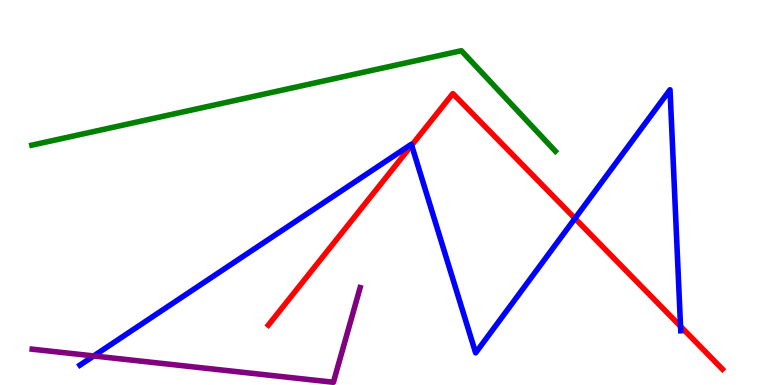[{'lines': ['blue', 'red'], 'intersections': [{'x': 5.31, 'y': 6.23}, {'x': 7.42, 'y': 4.33}, {'x': 8.78, 'y': 1.52}]}, {'lines': ['green', 'red'], 'intersections': []}, {'lines': ['purple', 'red'], 'intersections': []}, {'lines': ['blue', 'green'], 'intersections': []}, {'lines': ['blue', 'purple'], 'intersections': [{'x': 1.21, 'y': 0.755}]}, {'lines': ['green', 'purple'], 'intersections': []}]